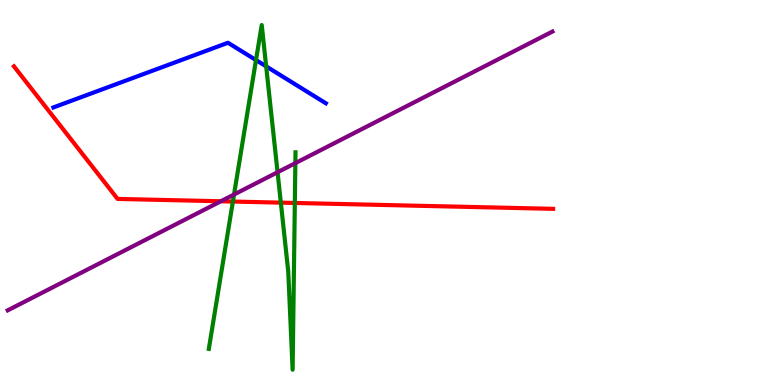[{'lines': ['blue', 'red'], 'intersections': []}, {'lines': ['green', 'red'], 'intersections': [{'x': 3.01, 'y': 4.77}, {'x': 3.62, 'y': 4.74}, {'x': 3.8, 'y': 4.73}]}, {'lines': ['purple', 'red'], 'intersections': [{'x': 2.85, 'y': 4.77}]}, {'lines': ['blue', 'green'], 'intersections': [{'x': 3.3, 'y': 8.44}, {'x': 3.43, 'y': 8.28}]}, {'lines': ['blue', 'purple'], 'intersections': []}, {'lines': ['green', 'purple'], 'intersections': [{'x': 3.02, 'y': 4.95}, {'x': 3.58, 'y': 5.53}, {'x': 3.81, 'y': 5.76}]}]